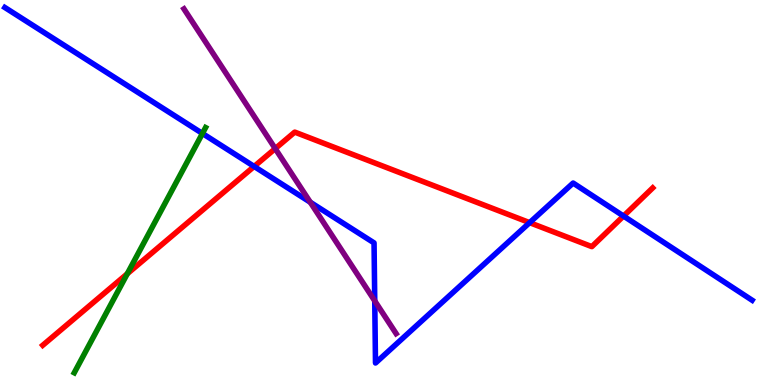[{'lines': ['blue', 'red'], 'intersections': [{'x': 3.28, 'y': 5.68}, {'x': 6.83, 'y': 4.22}, {'x': 8.05, 'y': 4.39}]}, {'lines': ['green', 'red'], 'intersections': [{'x': 1.64, 'y': 2.89}]}, {'lines': ['purple', 'red'], 'intersections': [{'x': 3.55, 'y': 6.14}]}, {'lines': ['blue', 'green'], 'intersections': [{'x': 2.61, 'y': 6.53}]}, {'lines': ['blue', 'purple'], 'intersections': [{'x': 4.0, 'y': 4.75}, {'x': 4.84, 'y': 2.18}]}, {'lines': ['green', 'purple'], 'intersections': []}]